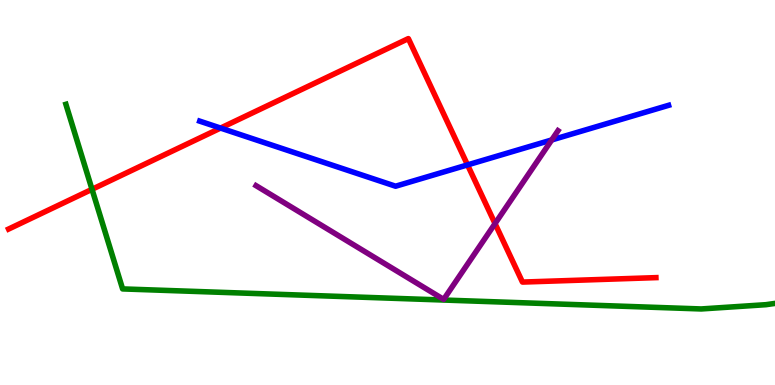[{'lines': ['blue', 'red'], 'intersections': [{'x': 2.85, 'y': 6.67}, {'x': 6.03, 'y': 5.72}]}, {'lines': ['green', 'red'], 'intersections': [{'x': 1.19, 'y': 5.08}]}, {'lines': ['purple', 'red'], 'intersections': [{'x': 6.39, 'y': 4.19}]}, {'lines': ['blue', 'green'], 'intersections': []}, {'lines': ['blue', 'purple'], 'intersections': [{'x': 7.12, 'y': 6.36}]}, {'lines': ['green', 'purple'], 'intersections': []}]